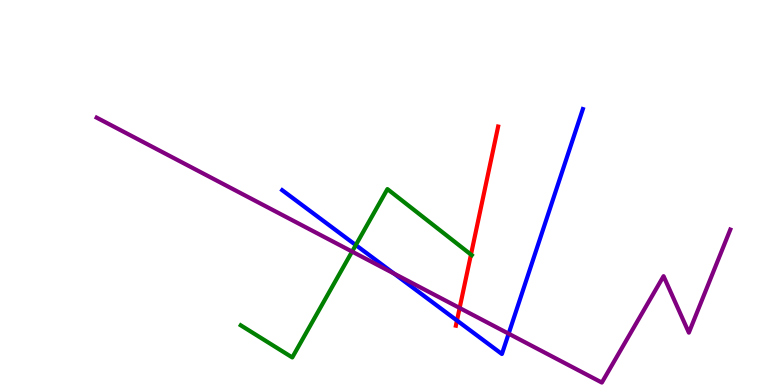[{'lines': ['blue', 'red'], 'intersections': [{'x': 5.9, 'y': 1.68}]}, {'lines': ['green', 'red'], 'intersections': [{'x': 6.08, 'y': 3.39}]}, {'lines': ['purple', 'red'], 'intersections': [{'x': 5.93, 'y': 2.0}]}, {'lines': ['blue', 'green'], 'intersections': [{'x': 4.59, 'y': 3.63}]}, {'lines': ['blue', 'purple'], 'intersections': [{'x': 5.08, 'y': 2.89}, {'x': 6.56, 'y': 1.33}]}, {'lines': ['green', 'purple'], 'intersections': [{'x': 4.54, 'y': 3.47}]}]